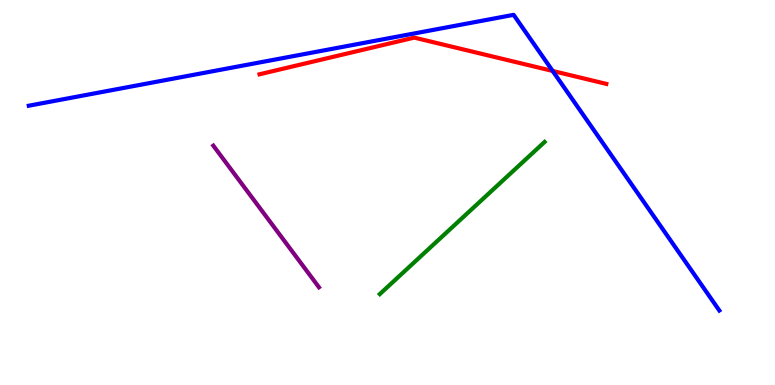[{'lines': ['blue', 'red'], 'intersections': [{'x': 7.13, 'y': 8.16}]}, {'lines': ['green', 'red'], 'intersections': []}, {'lines': ['purple', 'red'], 'intersections': []}, {'lines': ['blue', 'green'], 'intersections': []}, {'lines': ['blue', 'purple'], 'intersections': []}, {'lines': ['green', 'purple'], 'intersections': []}]